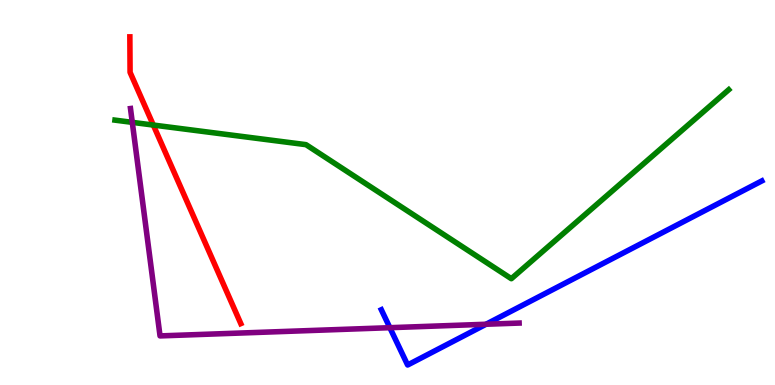[{'lines': ['blue', 'red'], 'intersections': []}, {'lines': ['green', 'red'], 'intersections': [{'x': 1.98, 'y': 6.75}]}, {'lines': ['purple', 'red'], 'intersections': []}, {'lines': ['blue', 'green'], 'intersections': []}, {'lines': ['blue', 'purple'], 'intersections': [{'x': 5.03, 'y': 1.49}, {'x': 6.27, 'y': 1.58}]}, {'lines': ['green', 'purple'], 'intersections': [{'x': 1.71, 'y': 6.82}]}]